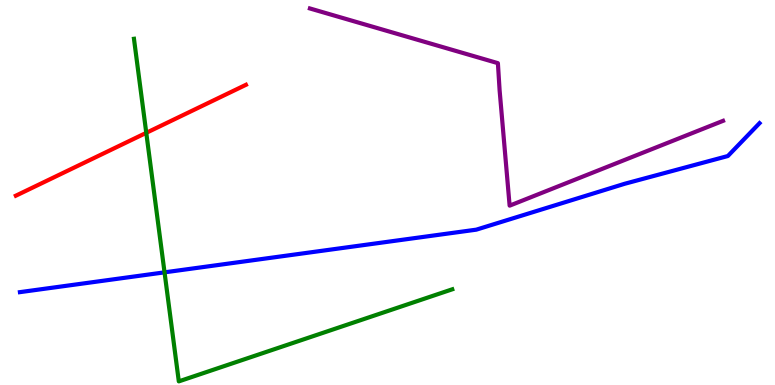[{'lines': ['blue', 'red'], 'intersections': []}, {'lines': ['green', 'red'], 'intersections': [{'x': 1.89, 'y': 6.55}]}, {'lines': ['purple', 'red'], 'intersections': []}, {'lines': ['blue', 'green'], 'intersections': [{'x': 2.12, 'y': 2.93}]}, {'lines': ['blue', 'purple'], 'intersections': []}, {'lines': ['green', 'purple'], 'intersections': []}]